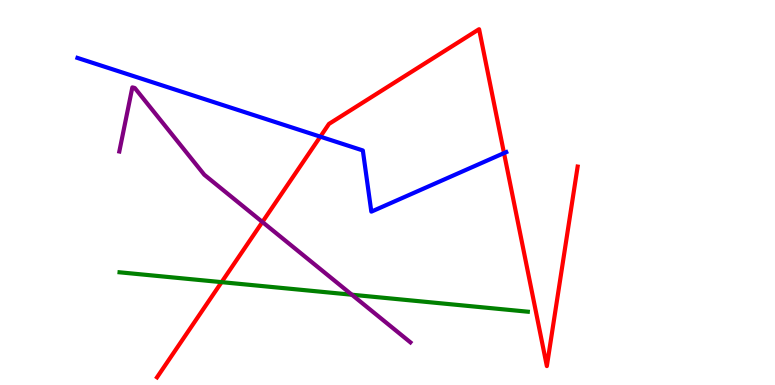[{'lines': ['blue', 'red'], 'intersections': [{'x': 4.13, 'y': 6.45}, {'x': 6.5, 'y': 6.02}]}, {'lines': ['green', 'red'], 'intersections': [{'x': 2.86, 'y': 2.67}]}, {'lines': ['purple', 'red'], 'intersections': [{'x': 3.39, 'y': 4.23}]}, {'lines': ['blue', 'green'], 'intersections': []}, {'lines': ['blue', 'purple'], 'intersections': []}, {'lines': ['green', 'purple'], 'intersections': [{'x': 4.54, 'y': 2.34}]}]